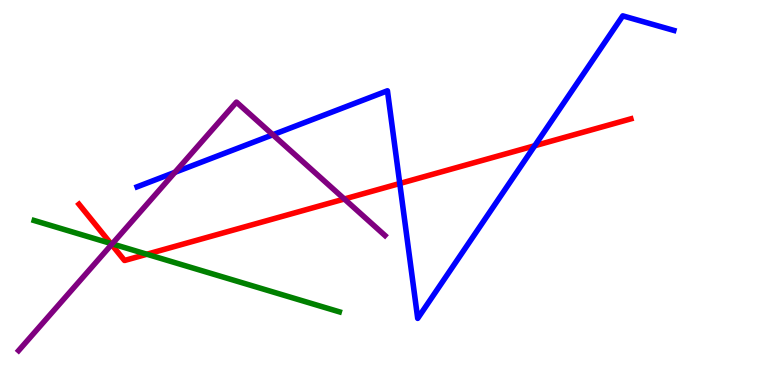[{'lines': ['blue', 'red'], 'intersections': [{'x': 5.16, 'y': 5.23}, {'x': 6.9, 'y': 6.21}]}, {'lines': ['green', 'red'], 'intersections': [{'x': 1.43, 'y': 3.68}, {'x': 1.9, 'y': 3.4}]}, {'lines': ['purple', 'red'], 'intersections': [{'x': 1.44, 'y': 3.65}, {'x': 4.44, 'y': 4.83}]}, {'lines': ['blue', 'green'], 'intersections': []}, {'lines': ['blue', 'purple'], 'intersections': [{'x': 2.26, 'y': 5.52}, {'x': 3.52, 'y': 6.5}]}, {'lines': ['green', 'purple'], 'intersections': [{'x': 1.45, 'y': 3.67}]}]